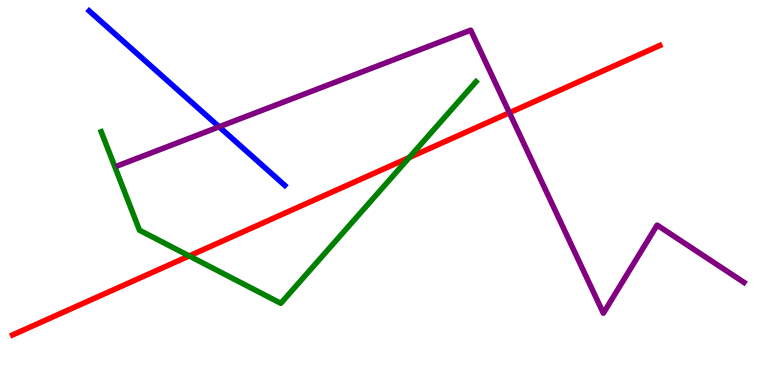[{'lines': ['blue', 'red'], 'intersections': []}, {'lines': ['green', 'red'], 'intersections': [{'x': 2.44, 'y': 3.35}, {'x': 5.28, 'y': 5.91}]}, {'lines': ['purple', 'red'], 'intersections': [{'x': 6.57, 'y': 7.07}]}, {'lines': ['blue', 'green'], 'intersections': []}, {'lines': ['blue', 'purple'], 'intersections': [{'x': 2.83, 'y': 6.71}]}, {'lines': ['green', 'purple'], 'intersections': []}]